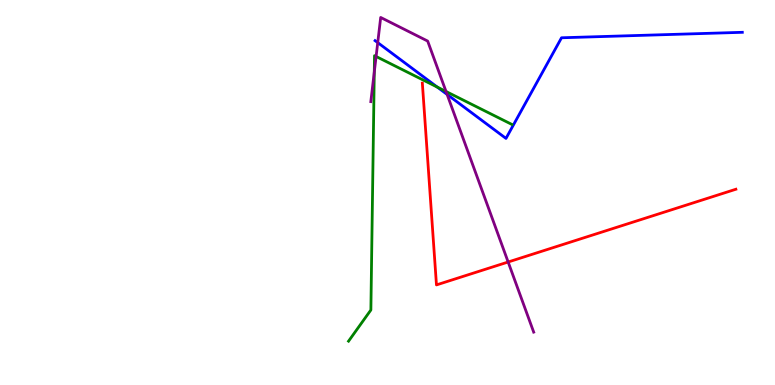[{'lines': ['blue', 'red'], 'intersections': []}, {'lines': ['green', 'red'], 'intersections': []}, {'lines': ['purple', 'red'], 'intersections': [{'x': 6.56, 'y': 3.19}]}, {'lines': ['blue', 'green'], 'intersections': [{'x': 5.64, 'y': 7.74}]}, {'lines': ['blue', 'purple'], 'intersections': [{'x': 4.87, 'y': 8.89}, {'x': 5.77, 'y': 7.55}]}, {'lines': ['green', 'purple'], 'intersections': [{'x': 4.83, 'y': 8.13}, {'x': 4.85, 'y': 8.53}, {'x': 5.76, 'y': 7.62}]}]